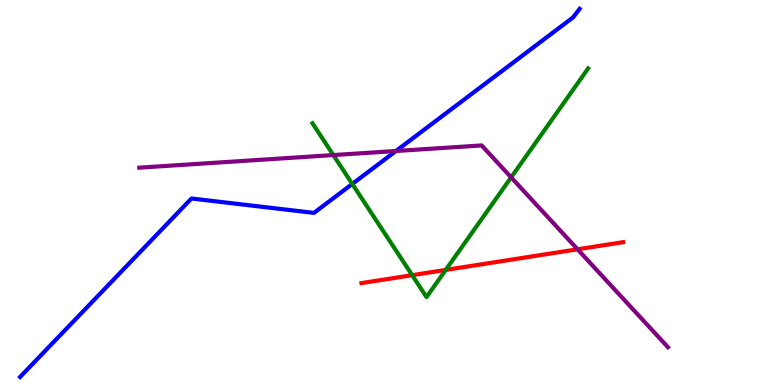[{'lines': ['blue', 'red'], 'intersections': []}, {'lines': ['green', 'red'], 'intersections': [{'x': 5.32, 'y': 2.85}, {'x': 5.75, 'y': 2.99}]}, {'lines': ['purple', 'red'], 'intersections': [{'x': 7.45, 'y': 3.52}]}, {'lines': ['blue', 'green'], 'intersections': [{'x': 4.55, 'y': 5.22}]}, {'lines': ['blue', 'purple'], 'intersections': [{'x': 5.11, 'y': 6.08}]}, {'lines': ['green', 'purple'], 'intersections': [{'x': 4.3, 'y': 5.97}, {'x': 6.6, 'y': 5.39}]}]